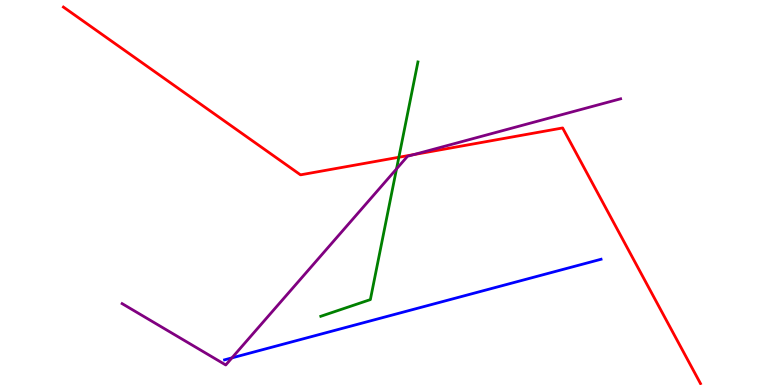[{'lines': ['blue', 'red'], 'intersections': []}, {'lines': ['green', 'red'], 'intersections': [{'x': 5.15, 'y': 5.92}]}, {'lines': ['purple', 'red'], 'intersections': [{'x': 5.34, 'y': 5.99}]}, {'lines': ['blue', 'green'], 'intersections': []}, {'lines': ['blue', 'purple'], 'intersections': [{'x': 2.99, 'y': 0.705}]}, {'lines': ['green', 'purple'], 'intersections': [{'x': 5.12, 'y': 5.61}]}]